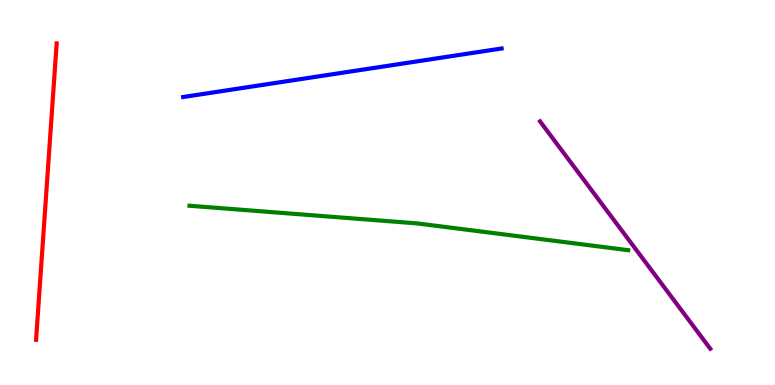[{'lines': ['blue', 'red'], 'intersections': []}, {'lines': ['green', 'red'], 'intersections': []}, {'lines': ['purple', 'red'], 'intersections': []}, {'lines': ['blue', 'green'], 'intersections': []}, {'lines': ['blue', 'purple'], 'intersections': []}, {'lines': ['green', 'purple'], 'intersections': []}]